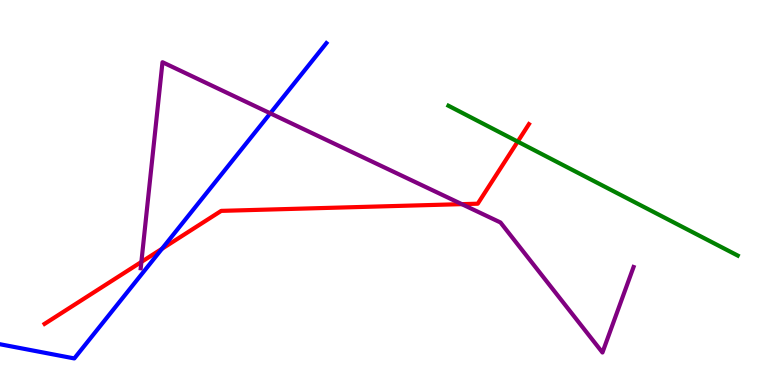[{'lines': ['blue', 'red'], 'intersections': [{'x': 2.09, 'y': 3.54}]}, {'lines': ['green', 'red'], 'intersections': [{'x': 6.68, 'y': 6.32}]}, {'lines': ['purple', 'red'], 'intersections': [{'x': 1.82, 'y': 3.2}, {'x': 5.96, 'y': 4.7}]}, {'lines': ['blue', 'green'], 'intersections': []}, {'lines': ['blue', 'purple'], 'intersections': [{'x': 3.49, 'y': 7.06}]}, {'lines': ['green', 'purple'], 'intersections': []}]